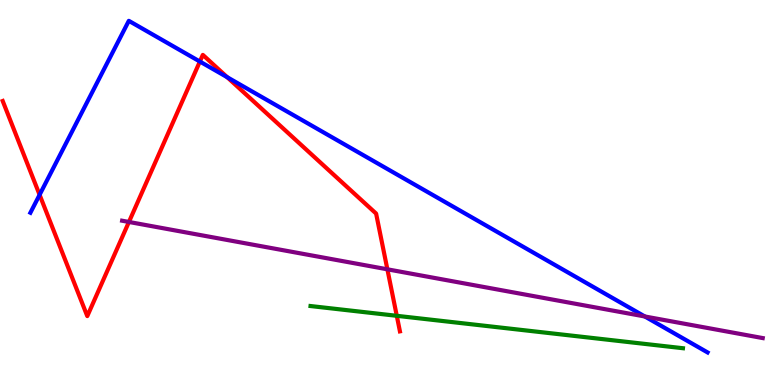[{'lines': ['blue', 'red'], 'intersections': [{'x': 0.511, 'y': 4.94}, {'x': 2.58, 'y': 8.4}, {'x': 2.93, 'y': 8.0}]}, {'lines': ['green', 'red'], 'intersections': [{'x': 5.12, 'y': 1.8}]}, {'lines': ['purple', 'red'], 'intersections': [{'x': 1.66, 'y': 4.23}, {'x': 5.0, 'y': 3.0}]}, {'lines': ['blue', 'green'], 'intersections': []}, {'lines': ['blue', 'purple'], 'intersections': [{'x': 8.32, 'y': 1.78}]}, {'lines': ['green', 'purple'], 'intersections': []}]